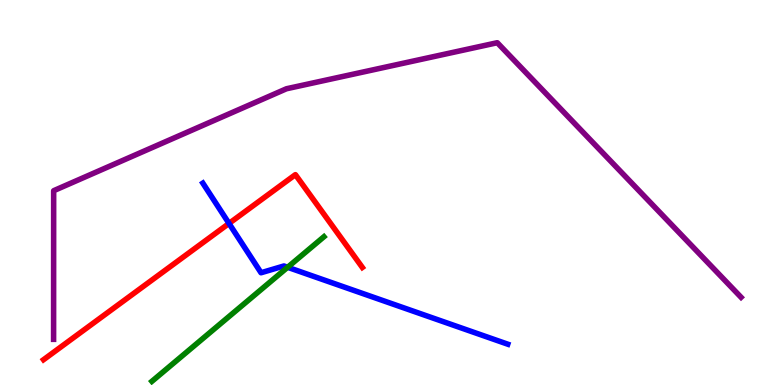[{'lines': ['blue', 'red'], 'intersections': [{'x': 2.95, 'y': 4.2}]}, {'lines': ['green', 'red'], 'intersections': []}, {'lines': ['purple', 'red'], 'intersections': []}, {'lines': ['blue', 'green'], 'intersections': [{'x': 3.71, 'y': 3.06}]}, {'lines': ['blue', 'purple'], 'intersections': []}, {'lines': ['green', 'purple'], 'intersections': []}]